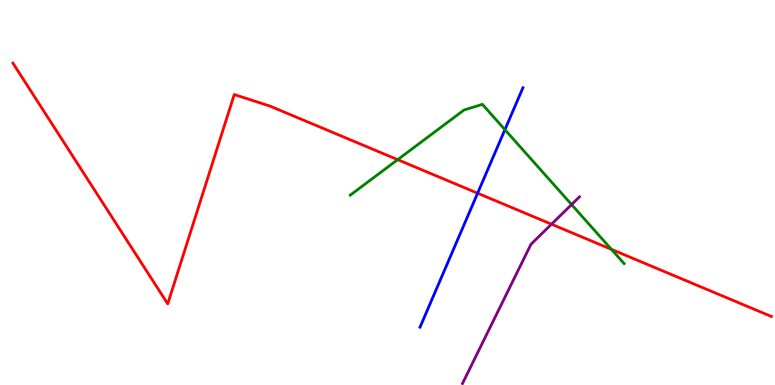[{'lines': ['blue', 'red'], 'intersections': [{'x': 6.16, 'y': 4.98}]}, {'lines': ['green', 'red'], 'intersections': [{'x': 5.13, 'y': 5.85}, {'x': 7.89, 'y': 3.52}]}, {'lines': ['purple', 'red'], 'intersections': [{'x': 7.12, 'y': 4.18}]}, {'lines': ['blue', 'green'], 'intersections': [{'x': 6.52, 'y': 6.63}]}, {'lines': ['blue', 'purple'], 'intersections': []}, {'lines': ['green', 'purple'], 'intersections': [{'x': 7.38, 'y': 4.69}]}]